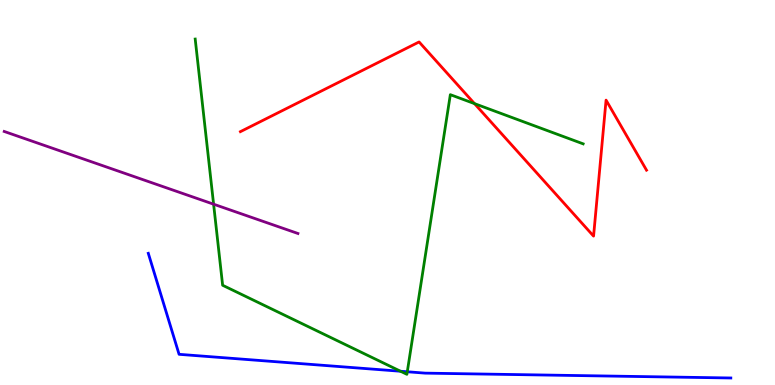[{'lines': ['blue', 'red'], 'intersections': []}, {'lines': ['green', 'red'], 'intersections': [{'x': 6.12, 'y': 7.31}]}, {'lines': ['purple', 'red'], 'intersections': []}, {'lines': ['blue', 'green'], 'intersections': [{'x': 5.17, 'y': 0.357}, {'x': 5.26, 'y': 0.344}]}, {'lines': ['blue', 'purple'], 'intersections': []}, {'lines': ['green', 'purple'], 'intersections': [{'x': 2.76, 'y': 4.7}]}]